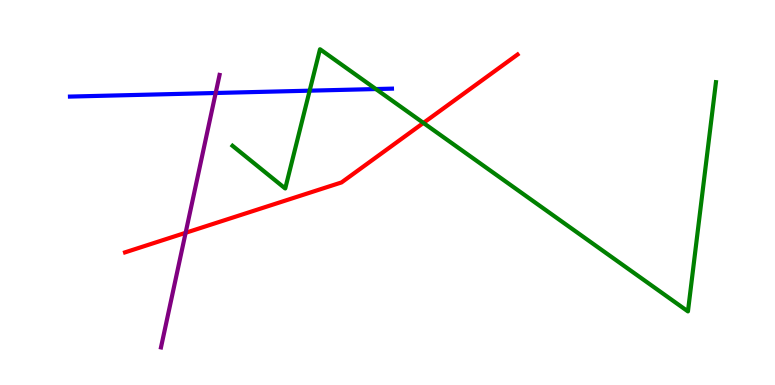[{'lines': ['blue', 'red'], 'intersections': []}, {'lines': ['green', 'red'], 'intersections': [{'x': 5.46, 'y': 6.81}]}, {'lines': ['purple', 'red'], 'intersections': [{'x': 2.4, 'y': 3.95}]}, {'lines': ['blue', 'green'], 'intersections': [{'x': 4.0, 'y': 7.64}, {'x': 4.85, 'y': 7.69}]}, {'lines': ['blue', 'purple'], 'intersections': [{'x': 2.78, 'y': 7.58}]}, {'lines': ['green', 'purple'], 'intersections': []}]